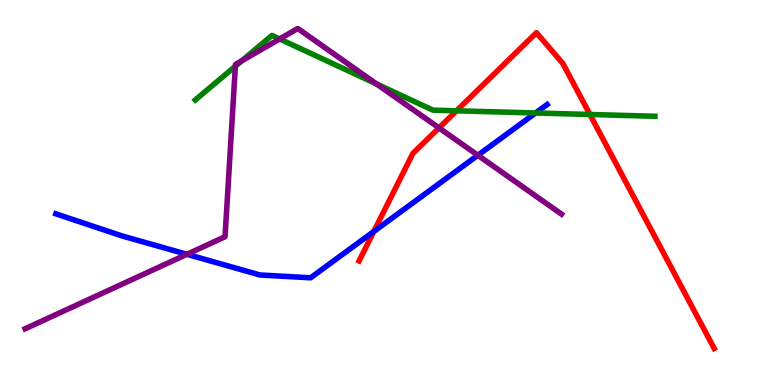[{'lines': ['blue', 'red'], 'intersections': [{'x': 4.82, 'y': 3.99}]}, {'lines': ['green', 'red'], 'intersections': [{'x': 5.89, 'y': 7.12}, {'x': 7.61, 'y': 7.03}]}, {'lines': ['purple', 'red'], 'intersections': [{'x': 5.66, 'y': 6.68}]}, {'lines': ['blue', 'green'], 'intersections': [{'x': 6.91, 'y': 7.07}]}, {'lines': ['blue', 'purple'], 'intersections': [{'x': 2.41, 'y': 3.39}, {'x': 6.17, 'y': 5.97}]}, {'lines': ['green', 'purple'], 'intersections': [{'x': 3.04, 'y': 8.28}, {'x': 3.12, 'y': 8.42}, {'x': 3.61, 'y': 8.99}, {'x': 4.86, 'y': 7.82}]}]